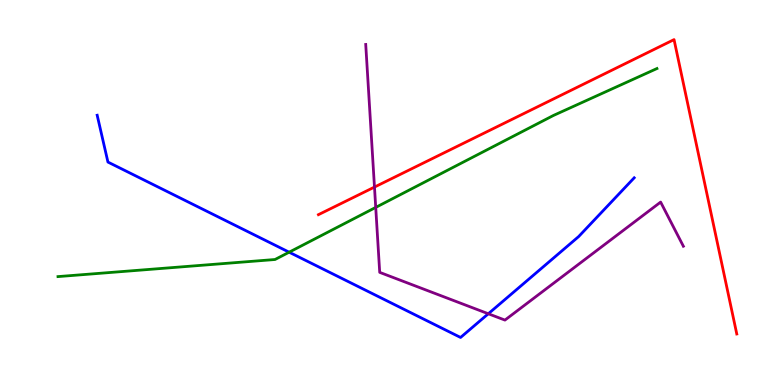[{'lines': ['blue', 'red'], 'intersections': []}, {'lines': ['green', 'red'], 'intersections': []}, {'lines': ['purple', 'red'], 'intersections': [{'x': 4.83, 'y': 5.14}]}, {'lines': ['blue', 'green'], 'intersections': [{'x': 3.73, 'y': 3.45}]}, {'lines': ['blue', 'purple'], 'intersections': [{'x': 6.3, 'y': 1.85}]}, {'lines': ['green', 'purple'], 'intersections': [{'x': 4.85, 'y': 4.61}]}]